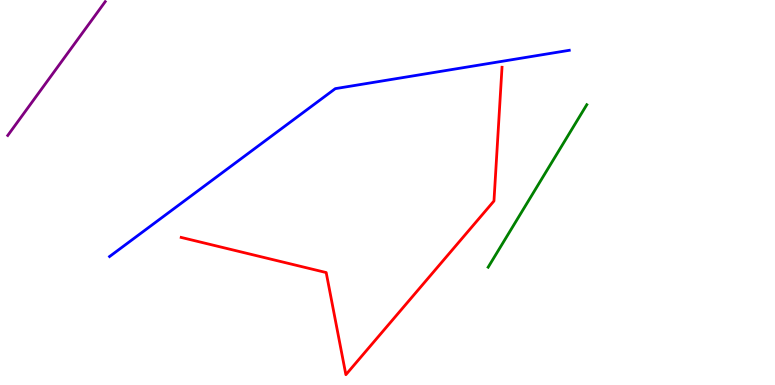[{'lines': ['blue', 'red'], 'intersections': []}, {'lines': ['green', 'red'], 'intersections': []}, {'lines': ['purple', 'red'], 'intersections': []}, {'lines': ['blue', 'green'], 'intersections': []}, {'lines': ['blue', 'purple'], 'intersections': []}, {'lines': ['green', 'purple'], 'intersections': []}]